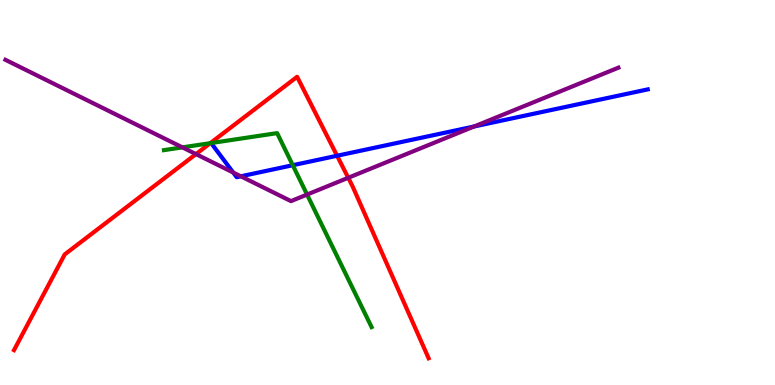[{'lines': ['blue', 'red'], 'intersections': [{'x': 4.35, 'y': 5.95}]}, {'lines': ['green', 'red'], 'intersections': [{'x': 2.71, 'y': 6.28}]}, {'lines': ['purple', 'red'], 'intersections': [{'x': 2.53, 'y': 6.0}, {'x': 4.49, 'y': 5.38}]}, {'lines': ['blue', 'green'], 'intersections': [{'x': 3.78, 'y': 5.71}]}, {'lines': ['blue', 'purple'], 'intersections': [{'x': 3.01, 'y': 5.52}, {'x': 3.11, 'y': 5.42}, {'x': 6.12, 'y': 6.71}]}, {'lines': ['green', 'purple'], 'intersections': [{'x': 2.35, 'y': 6.17}, {'x': 3.96, 'y': 4.95}]}]